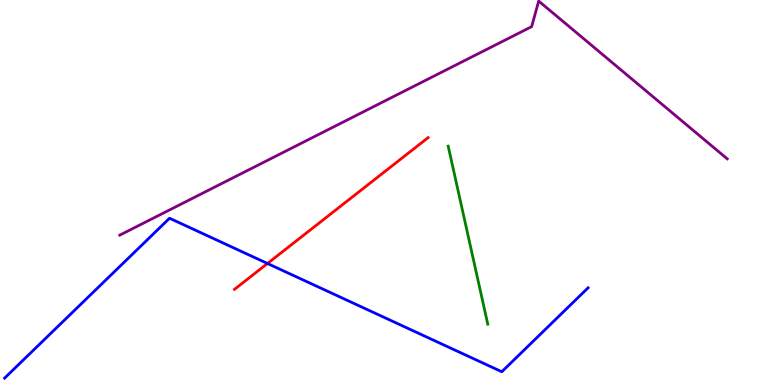[{'lines': ['blue', 'red'], 'intersections': [{'x': 3.45, 'y': 3.16}]}, {'lines': ['green', 'red'], 'intersections': []}, {'lines': ['purple', 'red'], 'intersections': []}, {'lines': ['blue', 'green'], 'intersections': []}, {'lines': ['blue', 'purple'], 'intersections': []}, {'lines': ['green', 'purple'], 'intersections': []}]